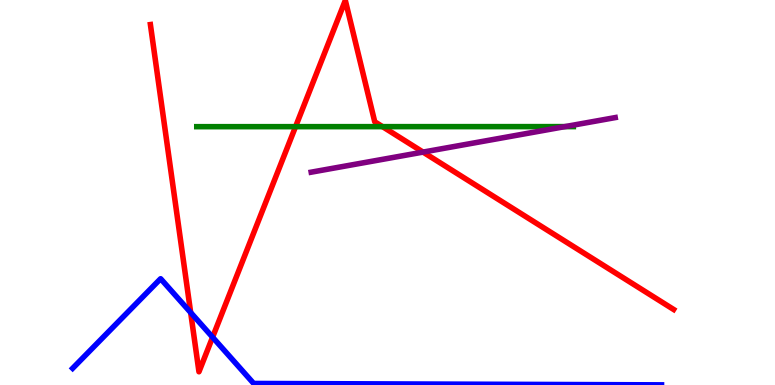[{'lines': ['blue', 'red'], 'intersections': [{'x': 2.46, 'y': 1.88}, {'x': 2.74, 'y': 1.24}]}, {'lines': ['green', 'red'], 'intersections': [{'x': 3.81, 'y': 6.71}, {'x': 4.94, 'y': 6.71}]}, {'lines': ['purple', 'red'], 'intersections': [{'x': 5.46, 'y': 6.05}]}, {'lines': ['blue', 'green'], 'intersections': []}, {'lines': ['blue', 'purple'], 'intersections': []}, {'lines': ['green', 'purple'], 'intersections': [{'x': 7.29, 'y': 6.71}]}]